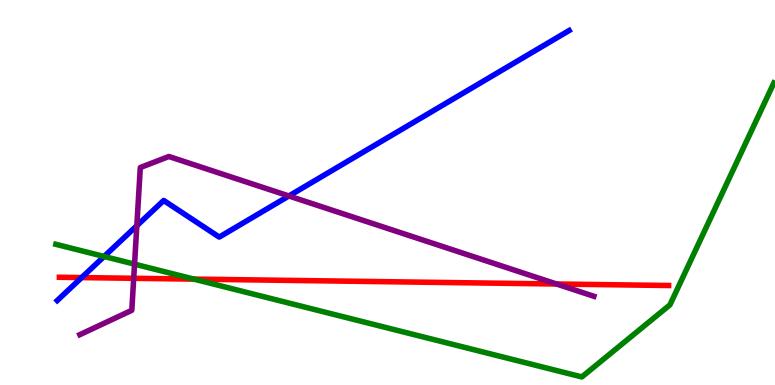[{'lines': ['blue', 'red'], 'intersections': [{'x': 1.05, 'y': 2.79}]}, {'lines': ['green', 'red'], 'intersections': [{'x': 2.5, 'y': 2.75}]}, {'lines': ['purple', 'red'], 'intersections': [{'x': 1.73, 'y': 2.77}, {'x': 7.18, 'y': 2.62}]}, {'lines': ['blue', 'green'], 'intersections': [{'x': 1.34, 'y': 3.34}]}, {'lines': ['blue', 'purple'], 'intersections': [{'x': 1.77, 'y': 4.14}, {'x': 3.73, 'y': 4.91}]}, {'lines': ['green', 'purple'], 'intersections': [{'x': 1.74, 'y': 3.14}]}]